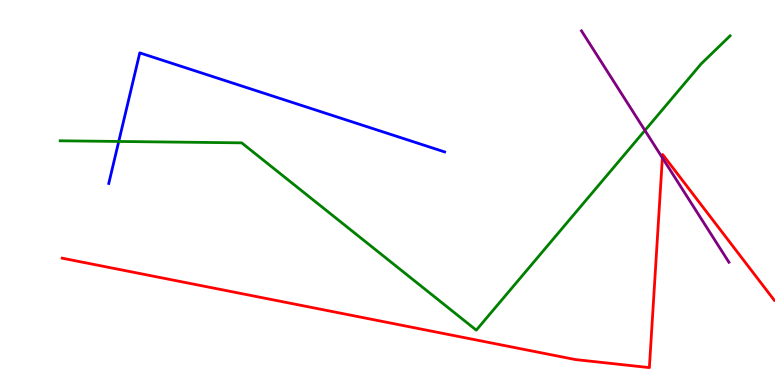[{'lines': ['blue', 'red'], 'intersections': []}, {'lines': ['green', 'red'], 'intersections': []}, {'lines': ['purple', 'red'], 'intersections': [{'x': 8.55, 'y': 5.9}]}, {'lines': ['blue', 'green'], 'intersections': [{'x': 1.53, 'y': 6.33}]}, {'lines': ['blue', 'purple'], 'intersections': []}, {'lines': ['green', 'purple'], 'intersections': [{'x': 8.32, 'y': 6.61}]}]